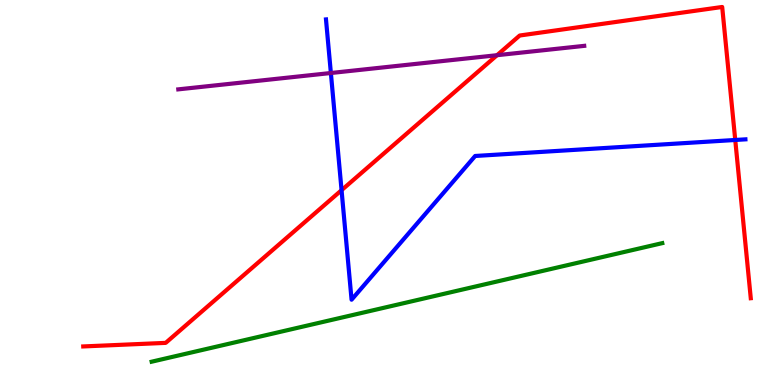[{'lines': ['blue', 'red'], 'intersections': [{'x': 4.41, 'y': 5.06}, {'x': 9.49, 'y': 6.36}]}, {'lines': ['green', 'red'], 'intersections': []}, {'lines': ['purple', 'red'], 'intersections': [{'x': 6.41, 'y': 8.57}]}, {'lines': ['blue', 'green'], 'intersections': []}, {'lines': ['blue', 'purple'], 'intersections': [{'x': 4.27, 'y': 8.1}]}, {'lines': ['green', 'purple'], 'intersections': []}]